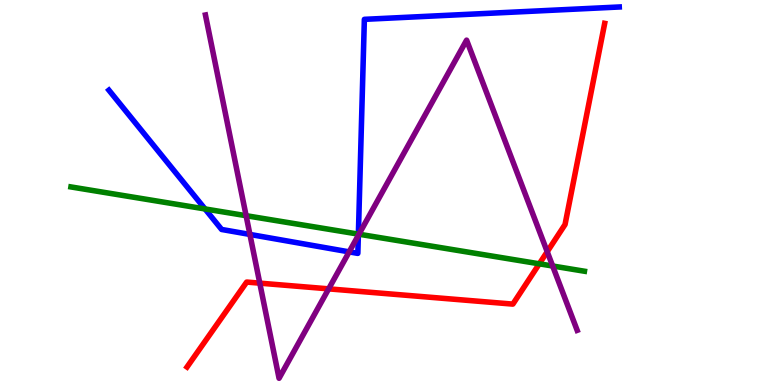[{'lines': ['blue', 'red'], 'intersections': []}, {'lines': ['green', 'red'], 'intersections': [{'x': 6.96, 'y': 3.15}]}, {'lines': ['purple', 'red'], 'intersections': [{'x': 3.35, 'y': 2.65}, {'x': 4.24, 'y': 2.5}, {'x': 7.06, 'y': 3.46}]}, {'lines': ['blue', 'green'], 'intersections': [{'x': 2.65, 'y': 4.57}, {'x': 4.62, 'y': 3.92}]}, {'lines': ['blue', 'purple'], 'intersections': [{'x': 3.22, 'y': 3.91}, {'x': 4.51, 'y': 3.46}, {'x': 4.62, 'y': 3.89}]}, {'lines': ['green', 'purple'], 'intersections': [{'x': 3.18, 'y': 4.4}, {'x': 4.63, 'y': 3.92}, {'x': 7.13, 'y': 3.09}]}]